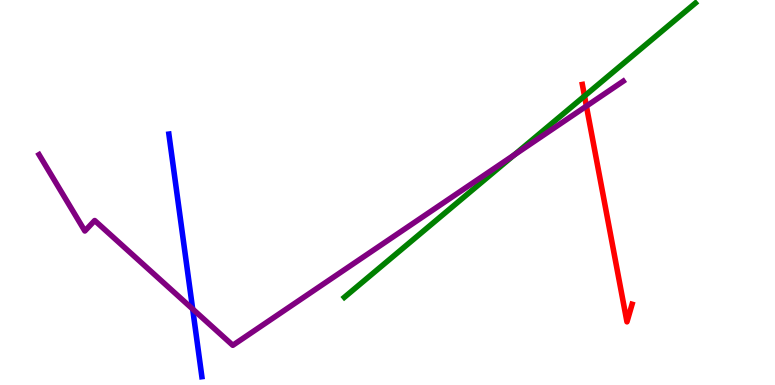[{'lines': ['blue', 'red'], 'intersections': []}, {'lines': ['green', 'red'], 'intersections': [{'x': 7.54, 'y': 7.51}]}, {'lines': ['purple', 'red'], 'intersections': [{'x': 7.57, 'y': 7.24}]}, {'lines': ['blue', 'green'], 'intersections': []}, {'lines': ['blue', 'purple'], 'intersections': [{'x': 2.49, 'y': 1.97}]}, {'lines': ['green', 'purple'], 'intersections': [{'x': 6.64, 'y': 5.98}]}]